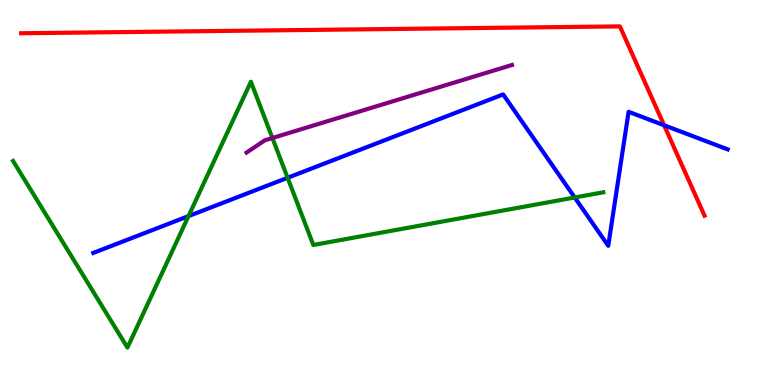[{'lines': ['blue', 'red'], 'intersections': [{'x': 8.57, 'y': 6.75}]}, {'lines': ['green', 'red'], 'intersections': []}, {'lines': ['purple', 'red'], 'intersections': []}, {'lines': ['blue', 'green'], 'intersections': [{'x': 2.43, 'y': 4.39}, {'x': 3.71, 'y': 5.38}, {'x': 7.42, 'y': 4.87}]}, {'lines': ['blue', 'purple'], 'intersections': []}, {'lines': ['green', 'purple'], 'intersections': [{'x': 3.51, 'y': 6.42}]}]